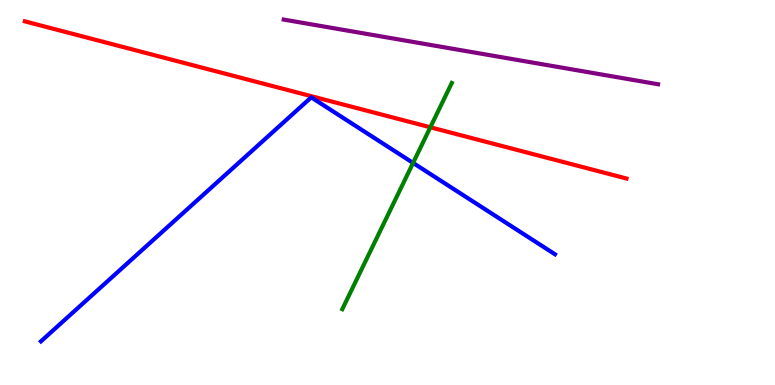[{'lines': ['blue', 'red'], 'intersections': []}, {'lines': ['green', 'red'], 'intersections': [{'x': 5.55, 'y': 6.69}]}, {'lines': ['purple', 'red'], 'intersections': []}, {'lines': ['blue', 'green'], 'intersections': [{'x': 5.33, 'y': 5.77}]}, {'lines': ['blue', 'purple'], 'intersections': []}, {'lines': ['green', 'purple'], 'intersections': []}]